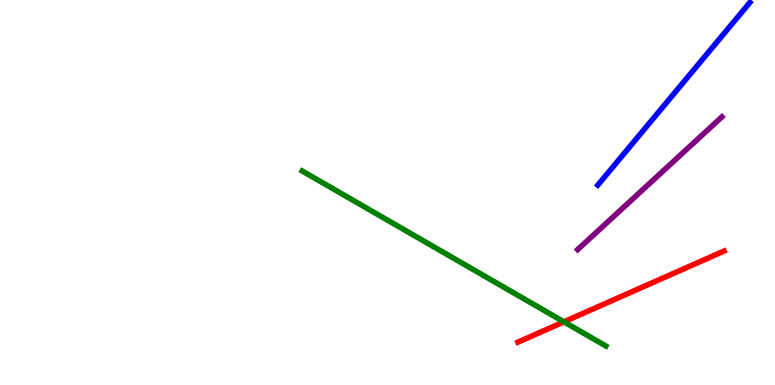[{'lines': ['blue', 'red'], 'intersections': []}, {'lines': ['green', 'red'], 'intersections': [{'x': 7.28, 'y': 1.64}]}, {'lines': ['purple', 'red'], 'intersections': []}, {'lines': ['blue', 'green'], 'intersections': []}, {'lines': ['blue', 'purple'], 'intersections': []}, {'lines': ['green', 'purple'], 'intersections': []}]